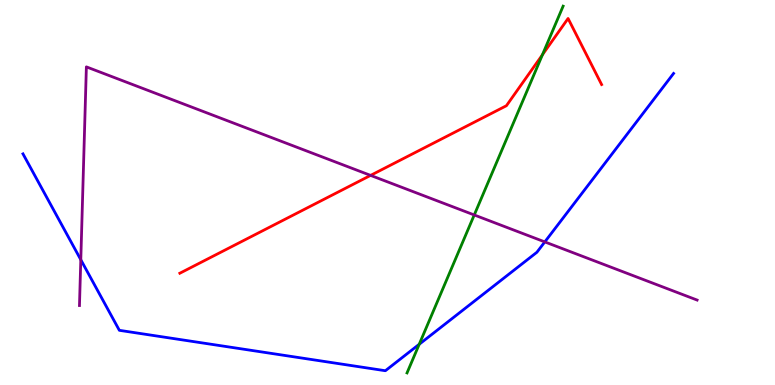[{'lines': ['blue', 'red'], 'intersections': []}, {'lines': ['green', 'red'], 'intersections': [{'x': 7.0, 'y': 8.58}]}, {'lines': ['purple', 'red'], 'intersections': [{'x': 4.78, 'y': 5.44}]}, {'lines': ['blue', 'green'], 'intersections': [{'x': 5.41, 'y': 1.06}]}, {'lines': ['blue', 'purple'], 'intersections': [{'x': 1.04, 'y': 3.25}, {'x': 7.03, 'y': 3.72}]}, {'lines': ['green', 'purple'], 'intersections': [{'x': 6.12, 'y': 4.42}]}]